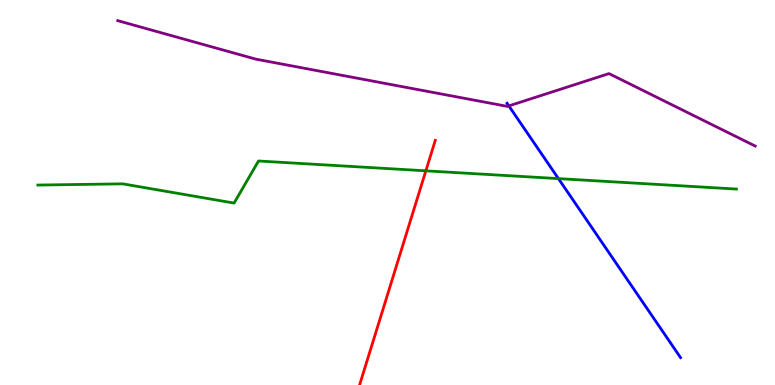[{'lines': ['blue', 'red'], 'intersections': []}, {'lines': ['green', 'red'], 'intersections': [{'x': 5.49, 'y': 5.56}]}, {'lines': ['purple', 'red'], 'intersections': []}, {'lines': ['blue', 'green'], 'intersections': [{'x': 7.21, 'y': 5.36}]}, {'lines': ['blue', 'purple'], 'intersections': [{'x': 6.57, 'y': 7.25}]}, {'lines': ['green', 'purple'], 'intersections': []}]